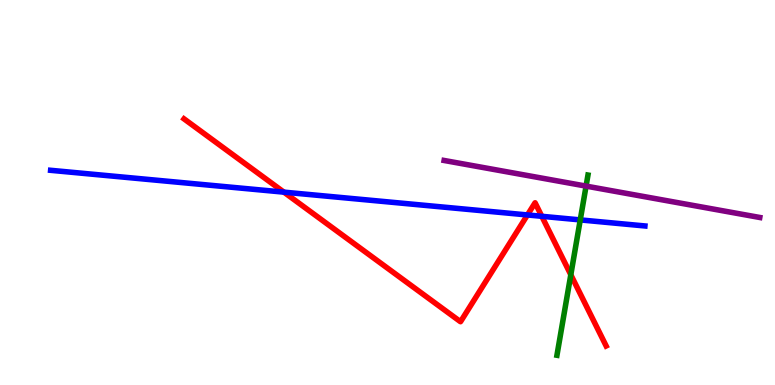[{'lines': ['blue', 'red'], 'intersections': [{'x': 3.66, 'y': 5.01}, {'x': 6.81, 'y': 4.42}, {'x': 6.99, 'y': 4.38}]}, {'lines': ['green', 'red'], 'intersections': [{'x': 7.37, 'y': 2.86}]}, {'lines': ['purple', 'red'], 'intersections': []}, {'lines': ['blue', 'green'], 'intersections': [{'x': 7.49, 'y': 4.29}]}, {'lines': ['blue', 'purple'], 'intersections': []}, {'lines': ['green', 'purple'], 'intersections': [{'x': 7.56, 'y': 5.17}]}]